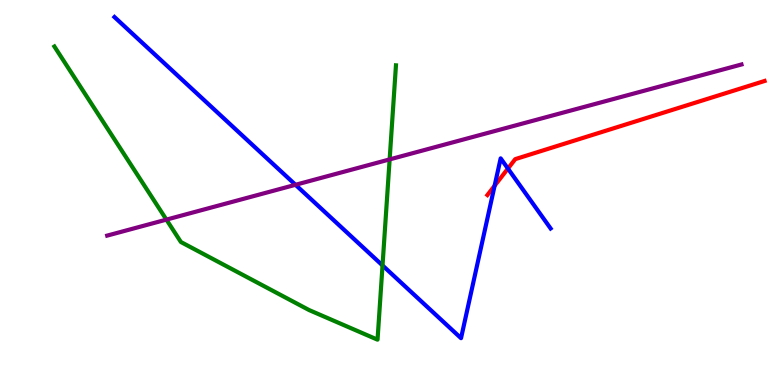[{'lines': ['blue', 'red'], 'intersections': [{'x': 6.38, 'y': 5.18}, {'x': 6.55, 'y': 5.62}]}, {'lines': ['green', 'red'], 'intersections': []}, {'lines': ['purple', 'red'], 'intersections': []}, {'lines': ['blue', 'green'], 'intersections': [{'x': 4.94, 'y': 3.11}]}, {'lines': ['blue', 'purple'], 'intersections': [{'x': 3.81, 'y': 5.2}]}, {'lines': ['green', 'purple'], 'intersections': [{'x': 2.15, 'y': 4.3}, {'x': 5.03, 'y': 5.86}]}]